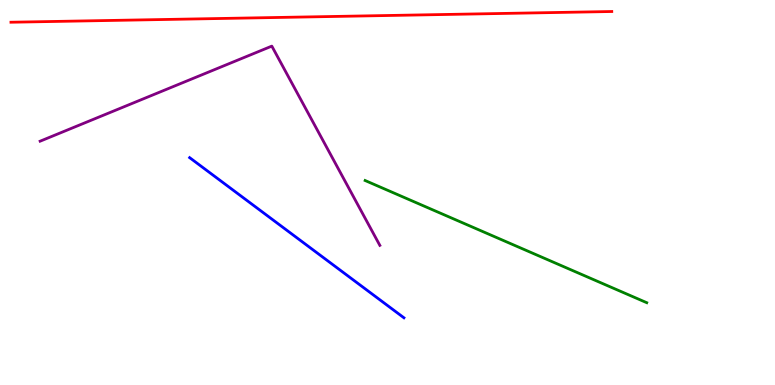[{'lines': ['blue', 'red'], 'intersections': []}, {'lines': ['green', 'red'], 'intersections': []}, {'lines': ['purple', 'red'], 'intersections': []}, {'lines': ['blue', 'green'], 'intersections': []}, {'lines': ['blue', 'purple'], 'intersections': []}, {'lines': ['green', 'purple'], 'intersections': []}]